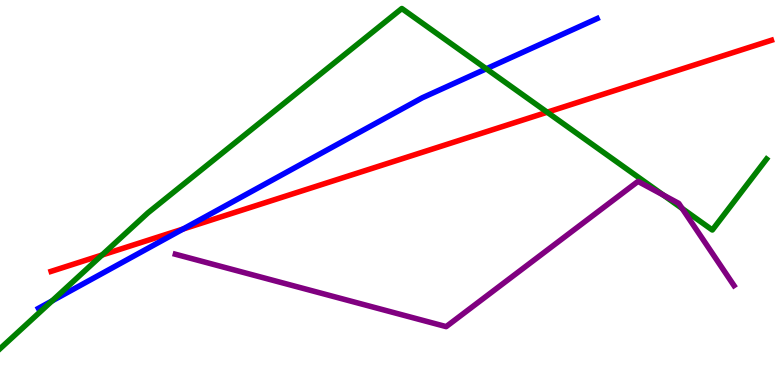[{'lines': ['blue', 'red'], 'intersections': [{'x': 2.36, 'y': 4.05}]}, {'lines': ['green', 'red'], 'intersections': [{'x': 1.32, 'y': 3.38}, {'x': 7.06, 'y': 7.09}]}, {'lines': ['purple', 'red'], 'intersections': []}, {'lines': ['blue', 'green'], 'intersections': [{'x': 0.672, 'y': 2.18}, {'x': 6.27, 'y': 8.21}]}, {'lines': ['blue', 'purple'], 'intersections': []}, {'lines': ['green', 'purple'], 'intersections': [{'x': 8.56, 'y': 4.93}, {'x': 8.8, 'y': 4.58}]}]